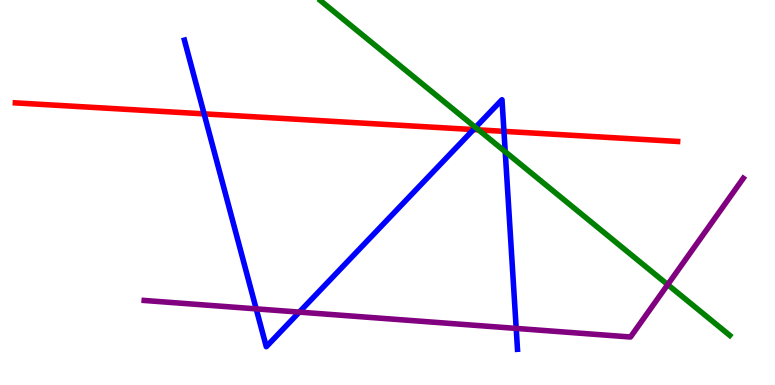[{'lines': ['blue', 'red'], 'intersections': [{'x': 2.63, 'y': 7.04}, {'x': 6.11, 'y': 6.63}, {'x': 6.5, 'y': 6.59}]}, {'lines': ['green', 'red'], 'intersections': [{'x': 6.17, 'y': 6.63}]}, {'lines': ['purple', 'red'], 'intersections': []}, {'lines': ['blue', 'green'], 'intersections': [{'x': 6.14, 'y': 6.69}, {'x': 6.52, 'y': 6.06}]}, {'lines': ['blue', 'purple'], 'intersections': [{'x': 3.31, 'y': 1.98}, {'x': 3.86, 'y': 1.89}, {'x': 6.66, 'y': 1.47}]}, {'lines': ['green', 'purple'], 'intersections': [{'x': 8.62, 'y': 2.61}]}]